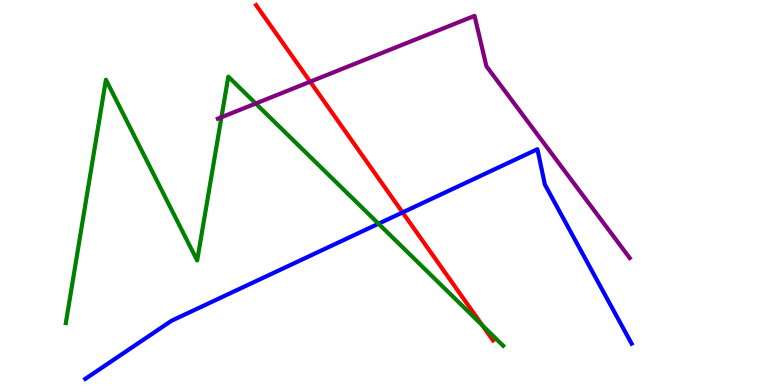[{'lines': ['blue', 'red'], 'intersections': [{'x': 5.19, 'y': 4.48}]}, {'lines': ['green', 'red'], 'intersections': [{'x': 6.22, 'y': 1.55}]}, {'lines': ['purple', 'red'], 'intersections': [{'x': 4.0, 'y': 7.88}]}, {'lines': ['blue', 'green'], 'intersections': [{'x': 4.88, 'y': 4.19}]}, {'lines': ['blue', 'purple'], 'intersections': []}, {'lines': ['green', 'purple'], 'intersections': [{'x': 2.86, 'y': 6.95}, {'x': 3.3, 'y': 7.31}]}]